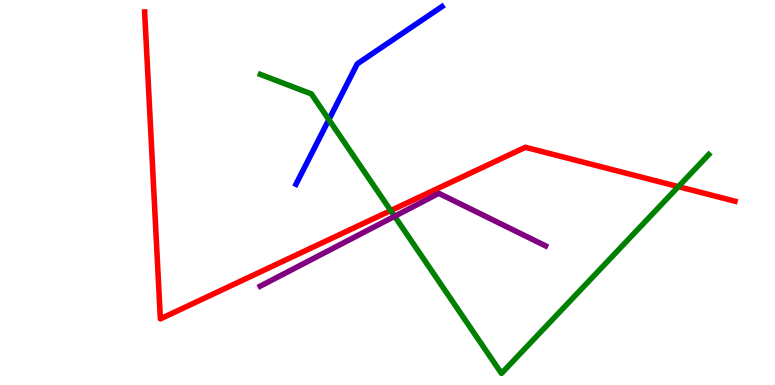[{'lines': ['blue', 'red'], 'intersections': []}, {'lines': ['green', 'red'], 'intersections': [{'x': 5.04, 'y': 4.53}, {'x': 8.75, 'y': 5.15}]}, {'lines': ['purple', 'red'], 'intersections': []}, {'lines': ['blue', 'green'], 'intersections': [{'x': 4.24, 'y': 6.89}]}, {'lines': ['blue', 'purple'], 'intersections': []}, {'lines': ['green', 'purple'], 'intersections': [{'x': 5.09, 'y': 4.38}]}]